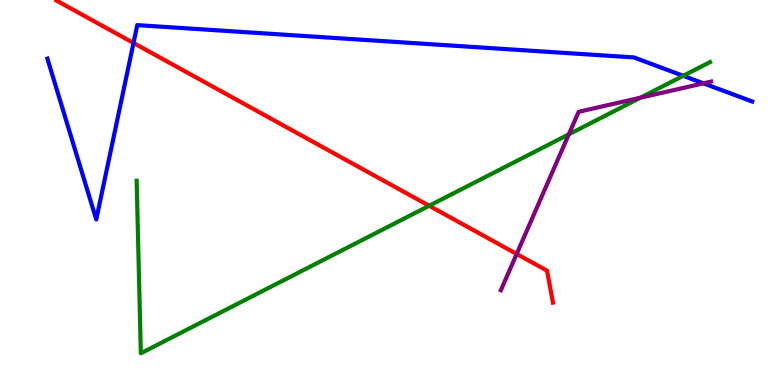[{'lines': ['blue', 'red'], 'intersections': [{'x': 1.72, 'y': 8.88}]}, {'lines': ['green', 'red'], 'intersections': [{'x': 5.54, 'y': 4.66}]}, {'lines': ['purple', 'red'], 'intersections': [{'x': 6.67, 'y': 3.4}]}, {'lines': ['blue', 'green'], 'intersections': [{'x': 8.82, 'y': 8.03}]}, {'lines': ['blue', 'purple'], 'intersections': [{'x': 9.08, 'y': 7.84}]}, {'lines': ['green', 'purple'], 'intersections': [{'x': 7.34, 'y': 6.51}, {'x': 8.26, 'y': 7.46}]}]